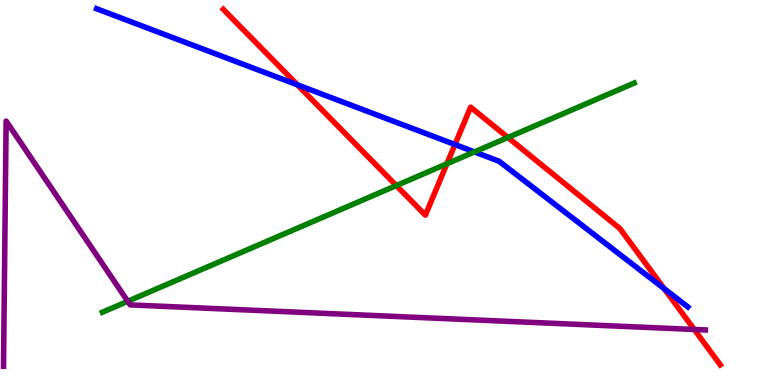[{'lines': ['blue', 'red'], 'intersections': [{'x': 3.84, 'y': 7.8}, {'x': 5.87, 'y': 6.25}, {'x': 8.57, 'y': 2.5}]}, {'lines': ['green', 'red'], 'intersections': [{'x': 5.11, 'y': 5.18}, {'x': 5.77, 'y': 5.75}, {'x': 6.55, 'y': 6.43}]}, {'lines': ['purple', 'red'], 'intersections': [{'x': 8.96, 'y': 1.44}]}, {'lines': ['blue', 'green'], 'intersections': [{'x': 6.12, 'y': 6.05}]}, {'lines': ['blue', 'purple'], 'intersections': []}, {'lines': ['green', 'purple'], 'intersections': [{'x': 1.65, 'y': 2.17}]}]